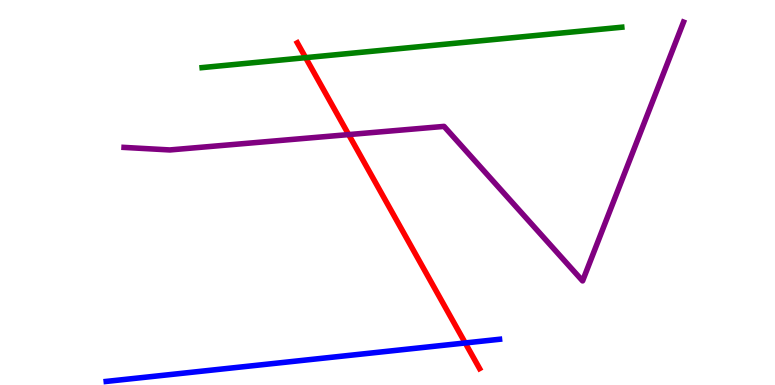[{'lines': ['blue', 'red'], 'intersections': [{'x': 6.0, 'y': 1.09}]}, {'lines': ['green', 'red'], 'intersections': [{'x': 3.94, 'y': 8.5}]}, {'lines': ['purple', 'red'], 'intersections': [{'x': 4.5, 'y': 6.5}]}, {'lines': ['blue', 'green'], 'intersections': []}, {'lines': ['blue', 'purple'], 'intersections': []}, {'lines': ['green', 'purple'], 'intersections': []}]